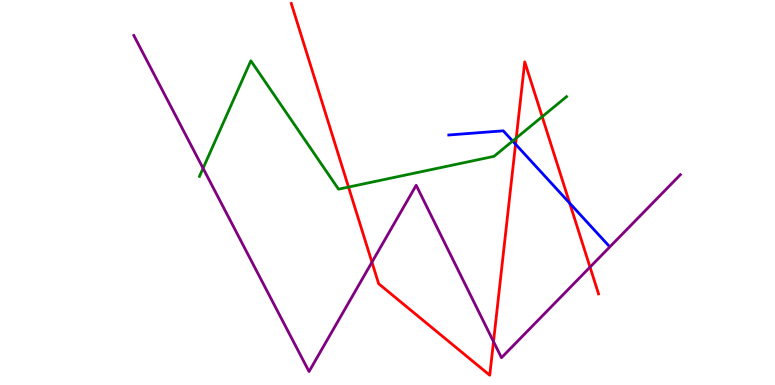[{'lines': ['blue', 'red'], 'intersections': [{'x': 6.65, 'y': 6.25}, {'x': 7.35, 'y': 4.72}]}, {'lines': ['green', 'red'], 'intersections': [{'x': 4.5, 'y': 5.14}, {'x': 6.66, 'y': 6.41}, {'x': 7.0, 'y': 6.97}]}, {'lines': ['purple', 'red'], 'intersections': [{'x': 4.8, 'y': 3.19}, {'x': 6.37, 'y': 1.13}, {'x': 7.61, 'y': 3.06}]}, {'lines': ['blue', 'green'], 'intersections': [{'x': 6.61, 'y': 6.34}]}, {'lines': ['blue', 'purple'], 'intersections': []}, {'lines': ['green', 'purple'], 'intersections': [{'x': 2.62, 'y': 5.63}]}]